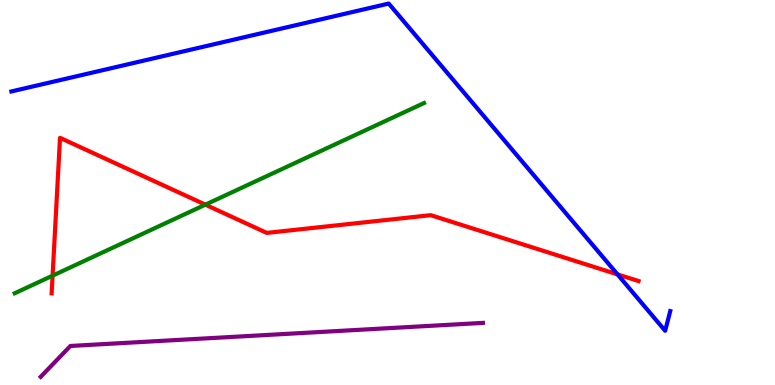[{'lines': ['blue', 'red'], 'intersections': [{'x': 7.97, 'y': 2.87}]}, {'lines': ['green', 'red'], 'intersections': [{'x': 0.679, 'y': 2.84}, {'x': 2.65, 'y': 4.68}]}, {'lines': ['purple', 'red'], 'intersections': []}, {'lines': ['blue', 'green'], 'intersections': []}, {'lines': ['blue', 'purple'], 'intersections': []}, {'lines': ['green', 'purple'], 'intersections': []}]